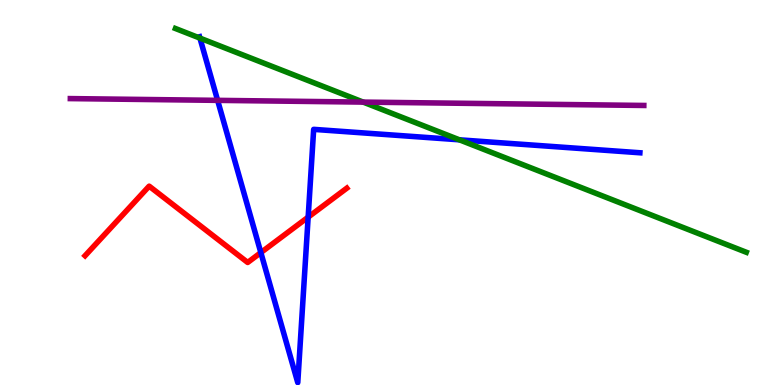[{'lines': ['blue', 'red'], 'intersections': [{'x': 3.37, 'y': 3.44}, {'x': 3.98, 'y': 4.36}]}, {'lines': ['green', 'red'], 'intersections': []}, {'lines': ['purple', 'red'], 'intersections': []}, {'lines': ['blue', 'green'], 'intersections': [{'x': 2.58, 'y': 9.01}, {'x': 5.93, 'y': 6.37}]}, {'lines': ['blue', 'purple'], 'intersections': [{'x': 2.81, 'y': 7.39}]}, {'lines': ['green', 'purple'], 'intersections': [{'x': 4.69, 'y': 7.35}]}]